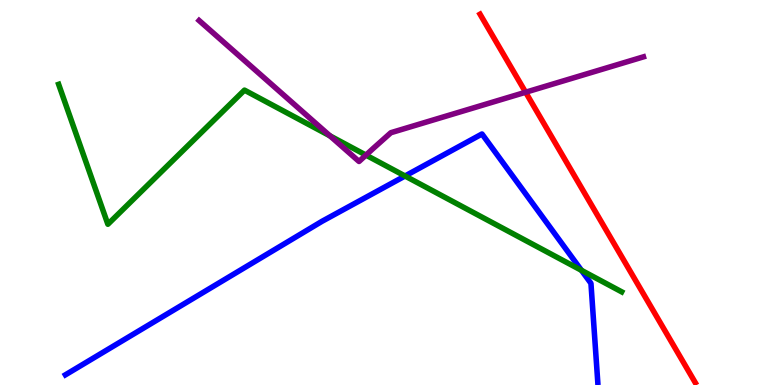[{'lines': ['blue', 'red'], 'intersections': []}, {'lines': ['green', 'red'], 'intersections': []}, {'lines': ['purple', 'red'], 'intersections': [{'x': 6.78, 'y': 7.6}]}, {'lines': ['blue', 'green'], 'intersections': [{'x': 5.23, 'y': 5.43}, {'x': 7.5, 'y': 2.98}]}, {'lines': ['blue', 'purple'], 'intersections': []}, {'lines': ['green', 'purple'], 'intersections': [{'x': 4.26, 'y': 6.47}, {'x': 4.72, 'y': 5.97}]}]